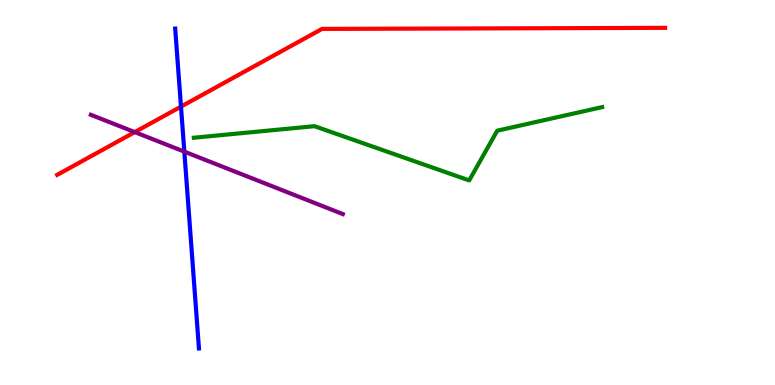[{'lines': ['blue', 'red'], 'intersections': [{'x': 2.34, 'y': 7.23}]}, {'lines': ['green', 'red'], 'intersections': []}, {'lines': ['purple', 'red'], 'intersections': [{'x': 1.74, 'y': 6.57}]}, {'lines': ['blue', 'green'], 'intersections': []}, {'lines': ['blue', 'purple'], 'intersections': [{'x': 2.38, 'y': 6.06}]}, {'lines': ['green', 'purple'], 'intersections': []}]